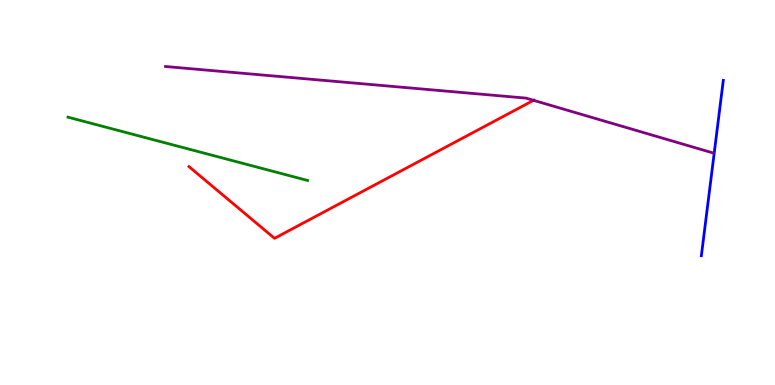[{'lines': ['blue', 'red'], 'intersections': []}, {'lines': ['green', 'red'], 'intersections': []}, {'lines': ['purple', 'red'], 'intersections': [{'x': 6.88, 'y': 7.39}]}, {'lines': ['blue', 'green'], 'intersections': []}, {'lines': ['blue', 'purple'], 'intersections': []}, {'lines': ['green', 'purple'], 'intersections': []}]